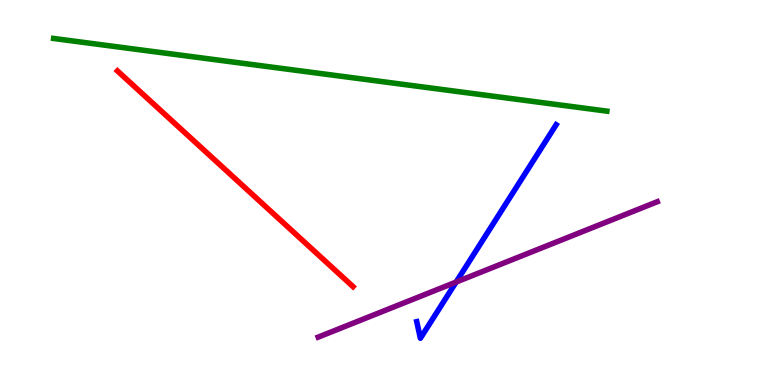[{'lines': ['blue', 'red'], 'intersections': []}, {'lines': ['green', 'red'], 'intersections': []}, {'lines': ['purple', 'red'], 'intersections': []}, {'lines': ['blue', 'green'], 'intersections': []}, {'lines': ['blue', 'purple'], 'intersections': [{'x': 5.89, 'y': 2.67}]}, {'lines': ['green', 'purple'], 'intersections': []}]